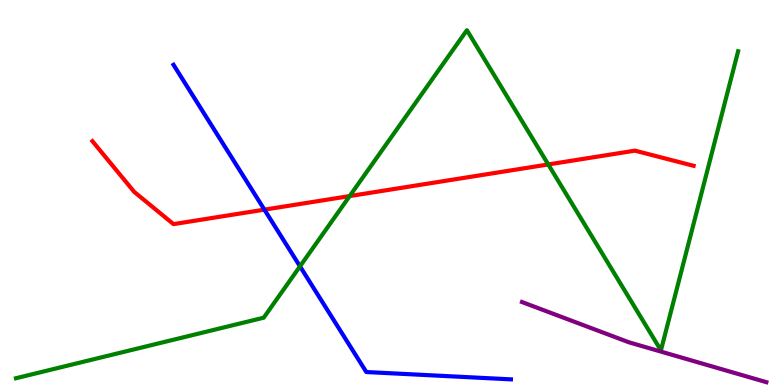[{'lines': ['blue', 'red'], 'intersections': [{'x': 3.41, 'y': 4.55}]}, {'lines': ['green', 'red'], 'intersections': [{'x': 4.51, 'y': 4.91}, {'x': 7.07, 'y': 5.73}]}, {'lines': ['purple', 'red'], 'intersections': []}, {'lines': ['blue', 'green'], 'intersections': [{'x': 3.87, 'y': 3.08}]}, {'lines': ['blue', 'purple'], 'intersections': []}, {'lines': ['green', 'purple'], 'intersections': []}]